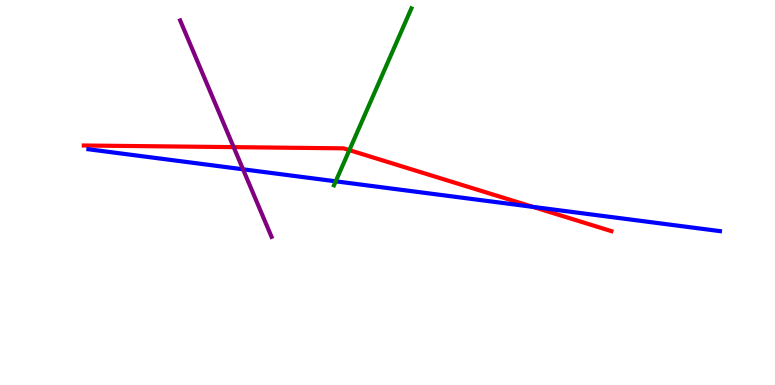[{'lines': ['blue', 'red'], 'intersections': [{'x': 6.88, 'y': 4.63}]}, {'lines': ['green', 'red'], 'intersections': [{'x': 4.51, 'y': 6.1}]}, {'lines': ['purple', 'red'], 'intersections': [{'x': 3.02, 'y': 6.18}]}, {'lines': ['blue', 'green'], 'intersections': [{'x': 4.33, 'y': 5.29}]}, {'lines': ['blue', 'purple'], 'intersections': [{'x': 3.14, 'y': 5.6}]}, {'lines': ['green', 'purple'], 'intersections': []}]